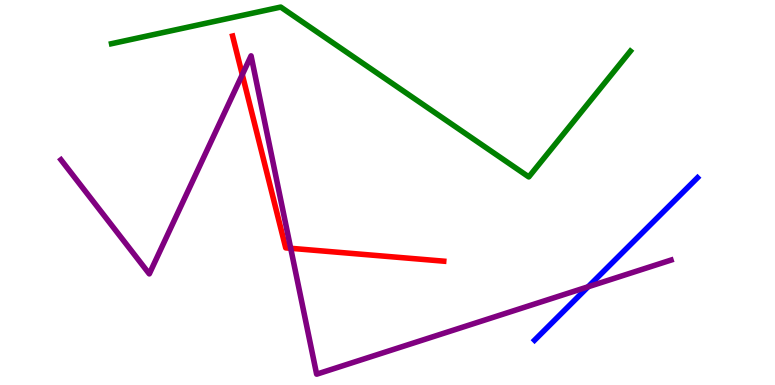[{'lines': ['blue', 'red'], 'intersections': []}, {'lines': ['green', 'red'], 'intersections': []}, {'lines': ['purple', 'red'], 'intersections': [{'x': 3.13, 'y': 8.06}, {'x': 3.75, 'y': 3.55}]}, {'lines': ['blue', 'green'], 'intersections': []}, {'lines': ['blue', 'purple'], 'intersections': [{'x': 7.59, 'y': 2.55}]}, {'lines': ['green', 'purple'], 'intersections': []}]